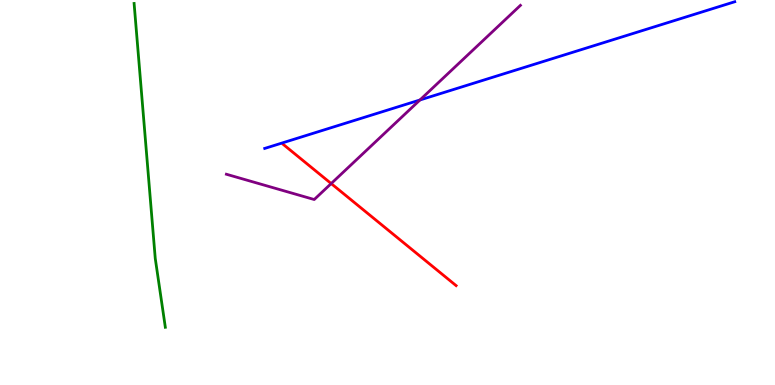[{'lines': ['blue', 'red'], 'intersections': []}, {'lines': ['green', 'red'], 'intersections': []}, {'lines': ['purple', 'red'], 'intersections': [{'x': 4.27, 'y': 5.23}]}, {'lines': ['blue', 'green'], 'intersections': []}, {'lines': ['blue', 'purple'], 'intersections': [{'x': 5.42, 'y': 7.4}]}, {'lines': ['green', 'purple'], 'intersections': []}]